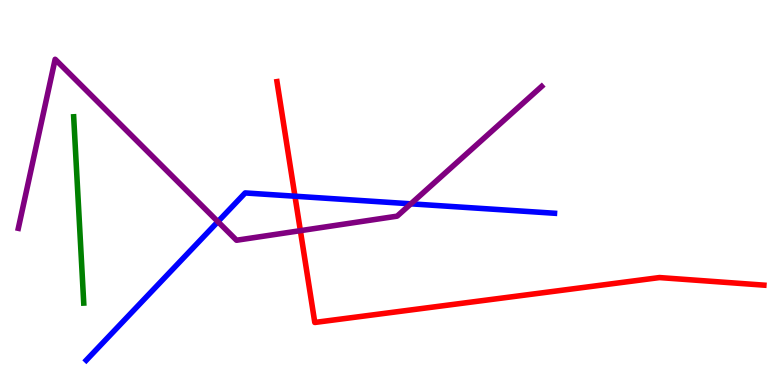[{'lines': ['blue', 'red'], 'intersections': [{'x': 3.81, 'y': 4.9}]}, {'lines': ['green', 'red'], 'intersections': []}, {'lines': ['purple', 'red'], 'intersections': [{'x': 3.88, 'y': 4.01}]}, {'lines': ['blue', 'green'], 'intersections': []}, {'lines': ['blue', 'purple'], 'intersections': [{'x': 2.81, 'y': 4.24}, {'x': 5.3, 'y': 4.71}]}, {'lines': ['green', 'purple'], 'intersections': []}]